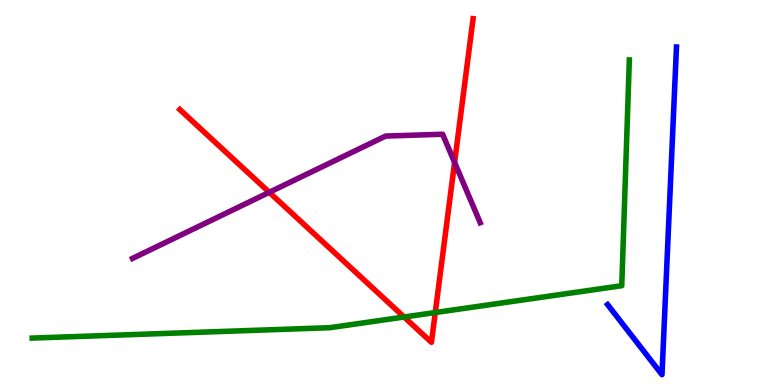[{'lines': ['blue', 'red'], 'intersections': []}, {'lines': ['green', 'red'], 'intersections': [{'x': 5.21, 'y': 1.77}, {'x': 5.62, 'y': 1.88}]}, {'lines': ['purple', 'red'], 'intersections': [{'x': 3.47, 'y': 5.01}, {'x': 5.87, 'y': 5.78}]}, {'lines': ['blue', 'green'], 'intersections': []}, {'lines': ['blue', 'purple'], 'intersections': []}, {'lines': ['green', 'purple'], 'intersections': []}]